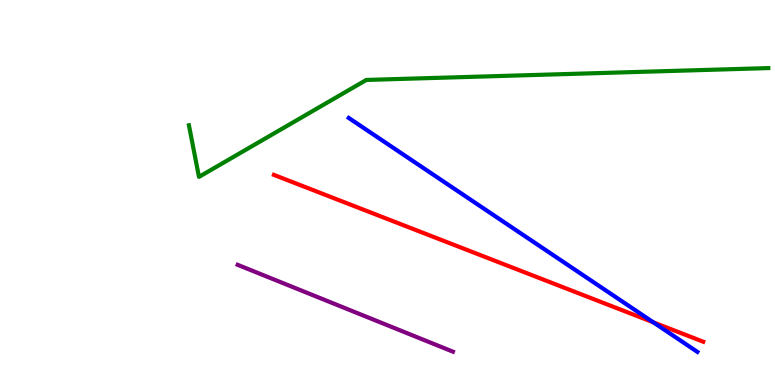[{'lines': ['blue', 'red'], 'intersections': [{'x': 8.43, 'y': 1.63}]}, {'lines': ['green', 'red'], 'intersections': []}, {'lines': ['purple', 'red'], 'intersections': []}, {'lines': ['blue', 'green'], 'intersections': []}, {'lines': ['blue', 'purple'], 'intersections': []}, {'lines': ['green', 'purple'], 'intersections': []}]